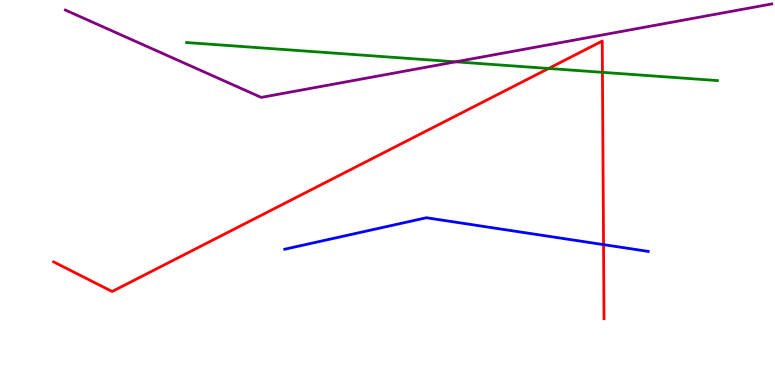[{'lines': ['blue', 'red'], 'intersections': [{'x': 7.79, 'y': 3.65}]}, {'lines': ['green', 'red'], 'intersections': [{'x': 7.08, 'y': 8.22}, {'x': 7.77, 'y': 8.12}]}, {'lines': ['purple', 'red'], 'intersections': []}, {'lines': ['blue', 'green'], 'intersections': []}, {'lines': ['blue', 'purple'], 'intersections': []}, {'lines': ['green', 'purple'], 'intersections': [{'x': 5.88, 'y': 8.39}]}]